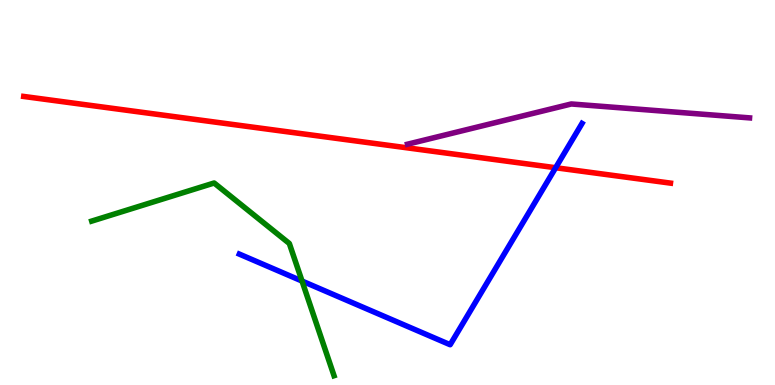[{'lines': ['blue', 'red'], 'intersections': [{'x': 7.17, 'y': 5.64}]}, {'lines': ['green', 'red'], 'intersections': []}, {'lines': ['purple', 'red'], 'intersections': []}, {'lines': ['blue', 'green'], 'intersections': [{'x': 3.9, 'y': 2.7}]}, {'lines': ['blue', 'purple'], 'intersections': []}, {'lines': ['green', 'purple'], 'intersections': []}]